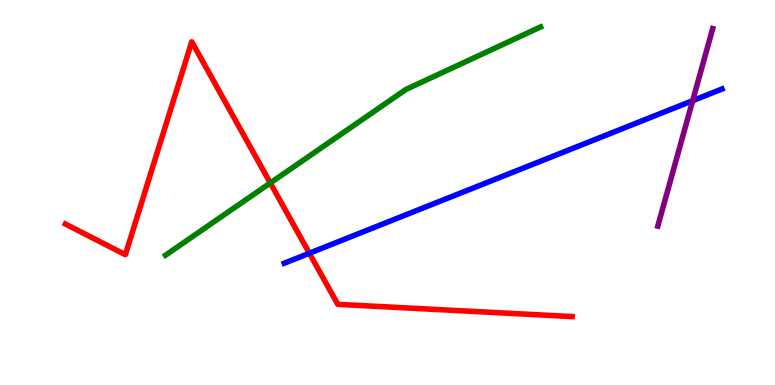[{'lines': ['blue', 'red'], 'intersections': [{'x': 3.99, 'y': 3.42}]}, {'lines': ['green', 'red'], 'intersections': [{'x': 3.49, 'y': 5.25}]}, {'lines': ['purple', 'red'], 'intersections': []}, {'lines': ['blue', 'green'], 'intersections': []}, {'lines': ['blue', 'purple'], 'intersections': [{'x': 8.94, 'y': 7.38}]}, {'lines': ['green', 'purple'], 'intersections': []}]